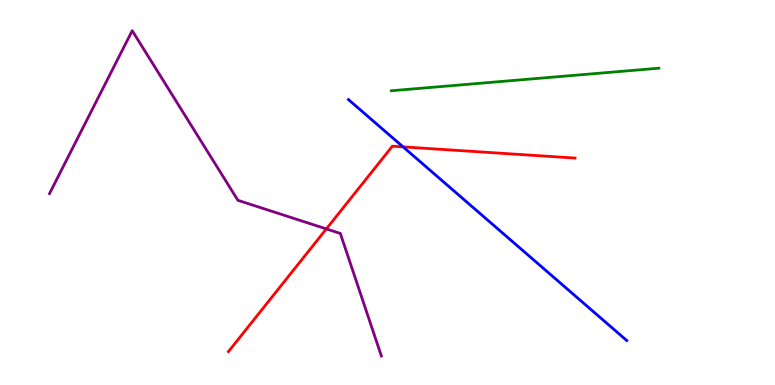[{'lines': ['blue', 'red'], 'intersections': [{'x': 5.2, 'y': 6.18}]}, {'lines': ['green', 'red'], 'intersections': []}, {'lines': ['purple', 'red'], 'intersections': [{'x': 4.21, 'y': 4.05}]}, {'lines': ['blue', 'green'], 'intersections': []}, {'lines': ['blue', 'purple'], 'intersections': []}, {'lines': ['green', 'purple'], 'intersections': []}]